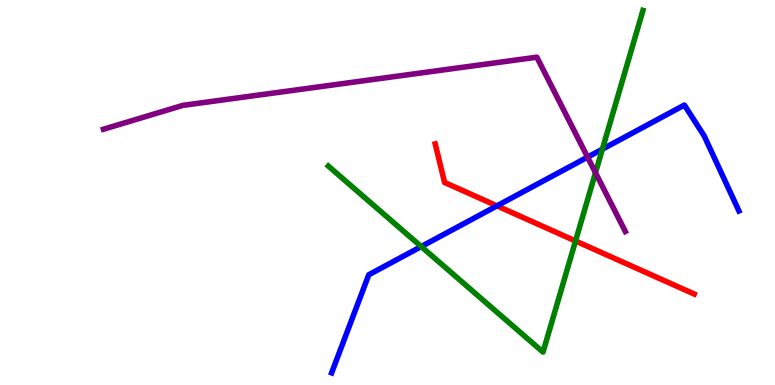[{'lines': ['blue', 'red'], 'intersections': [{'x': 6.41, 'y': 4.65}]}, {'lines': ['green', 'red'], 'intersections': [{'x': 7.43, 'y': 3.74}]}, {'lines': ['purple', 'red'], 'intersections': []}, {'lines': ['blue', 'green'], 'intersections': [{'x': 5.44, 'y': 3.6}, {'x': 7.77, 'y': 6.13}]}, {'lines': ['blue', 'purple'], 'intersections': [{'x': 7.58, 'y': 5.92}]}, {'lines': ['green', 'purple'], 'intersections': [{'x': 7.68, 'y': 5.51}]}]